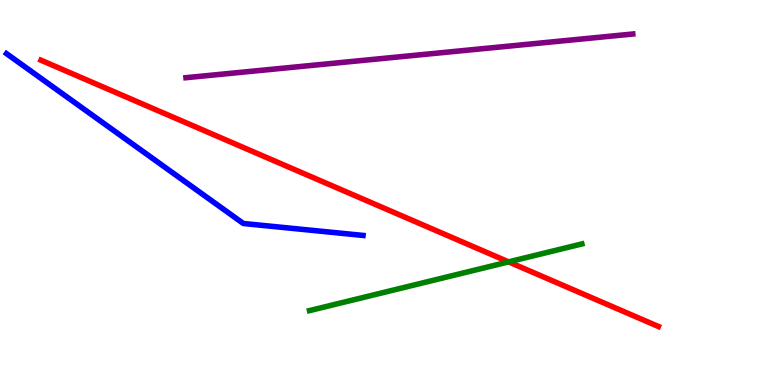[{'lines': ['blue', 'red'], 'intersections': []}, {'lines': ['green', 'red'], 'intersections': [{'x': 6.56, 'y': 3.2}]}, {'lines': ['purple', 'red'], 'intersections': []}, {'lines': ['blue', 'green'], 'intersections': []}, {'lines': ['blue', 'purple'], 'intersections': []}, {'lines': ['green', 'purple'], 'intersections': []}]